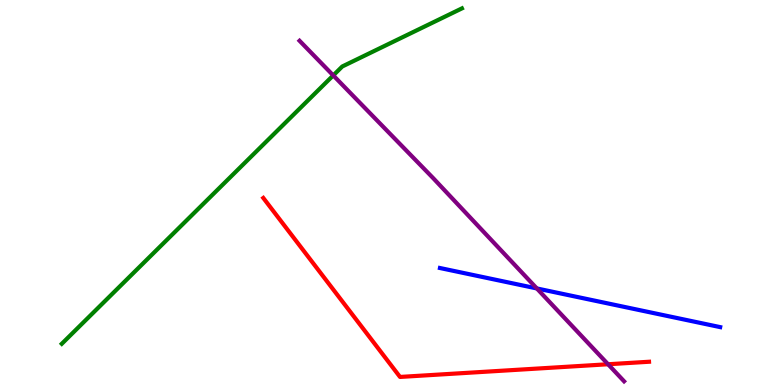[{'lines': ['blue', 'red'], 'intersections': []}, {'lines': ['green', 'red'], 'intersections': []}, {'lines': ['purple', 'red'], 'intersections': [{'x': 7.85, 'y': 0.539}]}, {'lines': ['blue', 'green'], 'intersections': []}, {'lines': ['blue', 'purple'], 'intersections': [{'x': 6.93, 'y': 2.51}]}, {'lines': ['green', 'purple'], 'intersections': [{'x': 4.3, 'y': 8.04}]}]